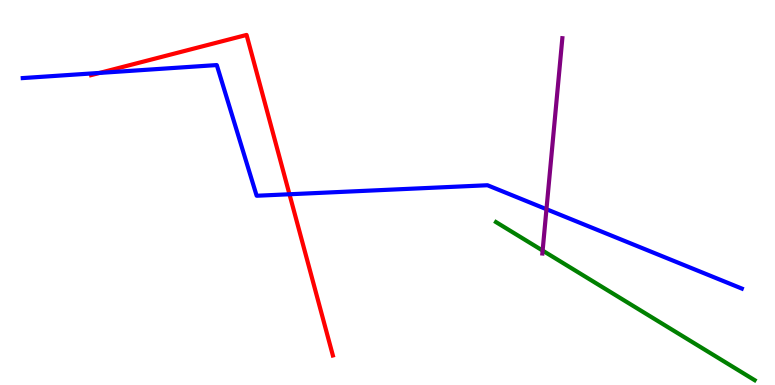[{'lines': ['blue', 'red'], 'intersections': [{'x': 1.29, 'y': 8.11}, {'x': 3.74, 'y': 4.95}]}, {'lines': ['green', 'red'], 'intersections': []}, {'lines': ['purple', 'red'], 'intersections': []}, {'lines': ['blue', 'green'], 'intersections': []}, {'lines': ['blue', 'purple'], 'intersections': [{'x': 7.05, 'y': 4.57}]}, {'lines': ['green', 'purple'], 'intersections': [{'x': 7.0, 'y': 3.49}]}]